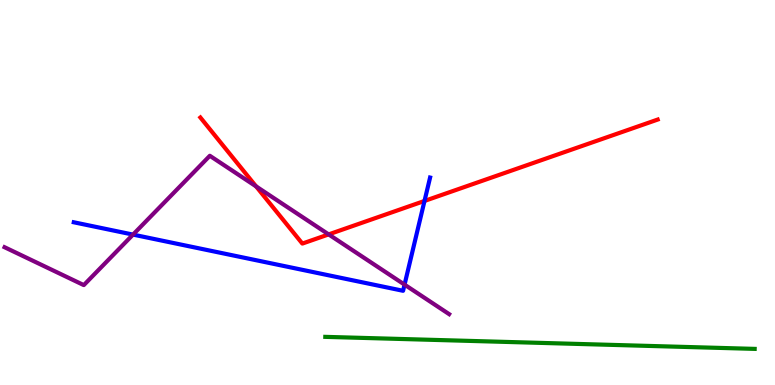[{'lines': ['blue', 'red'], 'intersections': [{'x': 5.48, 'y': 4.78}]}, {'lines': ['green', 'red'], 'intersections': []}, {'lines': ['purple', 'red'], 'intersections': [{'x': 3.3, 'y': 5.16}, {'x': 4.24, 'y': 3.91}]}, {'lines': ['blue', 'green'], 'intersections': []}, {'lines': ['blue', 'purple'], 'intersections': [{'x': 1.72, 'y': 3.91}, {'x': 5.22, 'y': 2.61}]}, {'lines': ['green', 'purple'], 'intersections': []}]